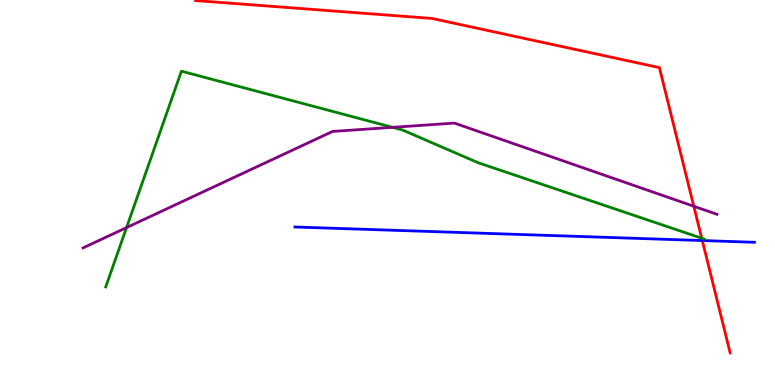[{'lines': ['blue', 'red'], 'intersections': [{'x': 9.06, 'y': 3.75}]}, {'lines': ['green', 'red'], 'intersections': [{'x': 9.05, 'y': 3.81}]}, {'lines': ['purple', 'red'], 'intersections': [{'x': 8.95, 'y': 4.64}]}, {'lines': ['blue', 'green'], 'intersections': []}, {'lines': ['blue', 'purple'], 'intersections': []}, {'lines': ['green', 'purple'], 'intersections': [{'x': 1.63, 'y': 4.09}, {'x': 5.06, 'y': 6.69}]}]